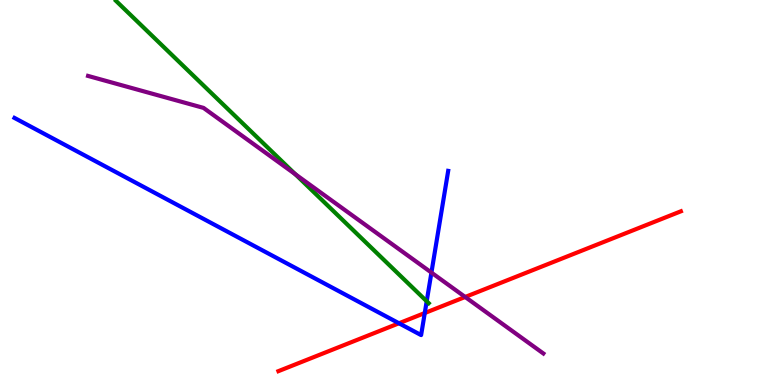[{'lines': ['blue', 'red'], 'intersections': [{'x': 5.15, 'y': 1.6}, {'x': 5.48, 'y': 1.87}]}, {'lines': ['green', 'red'], 'intersections': []}, {'lines': ['purple', 'red'], 'intersections': [{'x': 6.0, 'y': 2.29}]}, {'lines': ['blue', 'green'], 'intersections': [{'x': 5.51, 'y': 2.17}]}, {'lines': ['blue', 'purple'], 'intersections': [{'x': 5.57, 'y': 2.92}]}, {'lines': ['green', 'purple'], 'intersections': [{'x': 3.81, 'y': 5.47}]}]